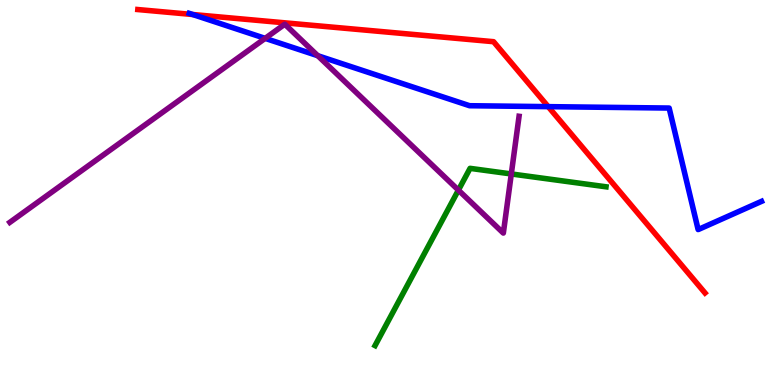[{'lines': ['blue', 'red'], 'intersections': [{'x': 2.49, 'y': 9.62}, {'x': 7.07, 'y': 7.23}]}, {'lines': ['green', 'red'], 'intersections': []}, {'lines': ['purple', 'red'], 'intersections': []}, {'lines': ['blue', 'green'], 'intersections': []}, {'lines': ['blue', 'purple'], 'intersections': [{'x': 3.42, 'y': 9.0}, {'x': 4.1, 'y': 8.55}]}, {'lines': ['green', 'purple'], 'intersections': [{'x': 5.91, 'y': 5.06}, {'x': 6.6, 'y': 5.48}]}]